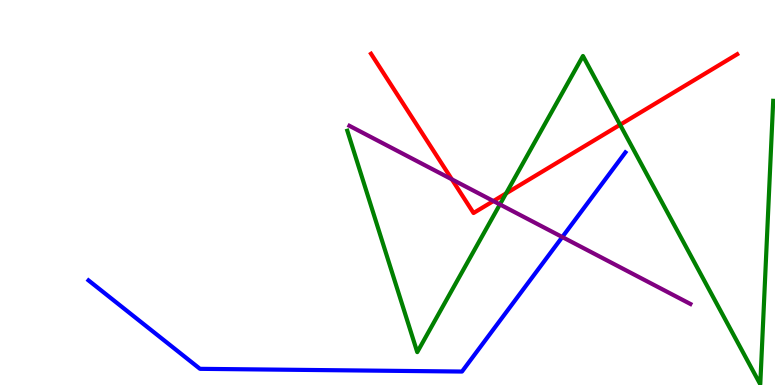[{'lines': ['blue', 'red'], 'intersections': []}, {'lines': ['green', 'red'], 'intersections': [{'x': 6.53, 'y': 4.98}, {'x': 8.0, 'y': 6.76}]}, {'lines': ['purple', 'red'], 'intersections': [{'x': 5.83, 'y': 5.34}, {'x': 6.37, 'y': 4.78}]}, {'lines': ['blue', 'green'], 'intersections': []}, {'lines': ['blue', 'purple'], 'intersections': [{'x': 7.26, 'y': 3.84}]}, {'lines': ['green', 'purple'], 'intersections': [{'x': 6.45, 'y': 4.69}]}]